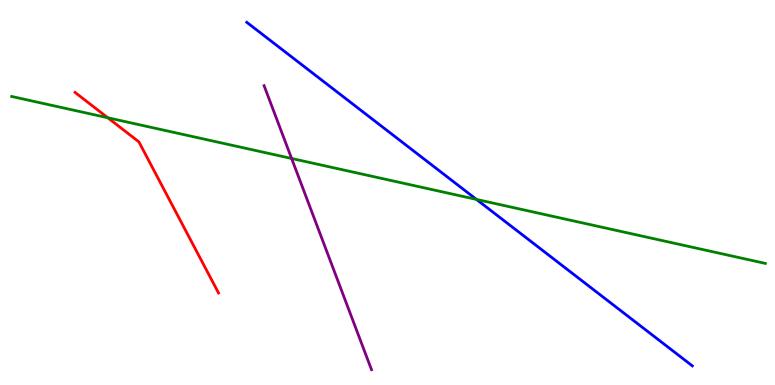[{'lines': ['blue', 'red'], 'intersections': []}, {'lines': ['green', 'red'], 'intersections': [{'x': 1.39, 'y': 6.94}]}, {'lines': ['purple', 'red'], 'intersections': []}, {'lines': ['blue', 'green'], 'intersections': [{'x': 6.15, 'y': 4.82}]}, {'lines': ['blue', 'purple'], 'intersections': []}, {'lines': ['green', 'purple'], 'intersections': [{'x': 3.76, 'y': 5.88}]}]